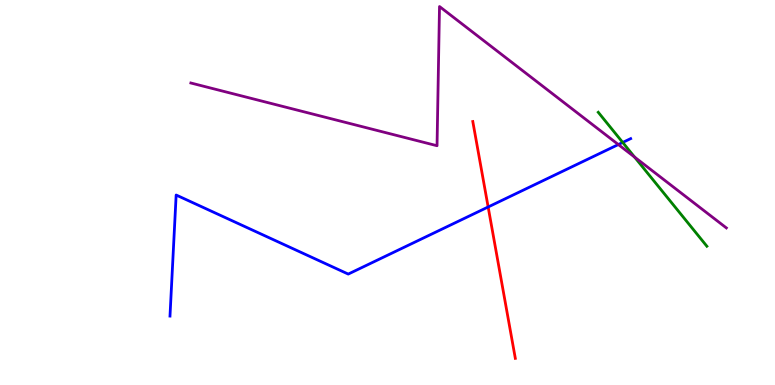[{'lines': ['blue', 'red'], 'intersections': [{'x': 6.3, 'y': 4.62}]}, {'lines': ['green', 'red'], 'intersections': []}, {'lines': ['purple', 'red'], 'intersections': []}, {'lines': ['blue', 'green'], 'intersections': [{'x': 8.04, 'y': 6.3}]}, {'lines': ['blue', 'purple'], 'intersections': [{'x': 7.98, 'y': 6.25}]}, {'lines': ['green', 'purple'], 'intersections': [{'x': 8.19, 'y': 5.92}]}]